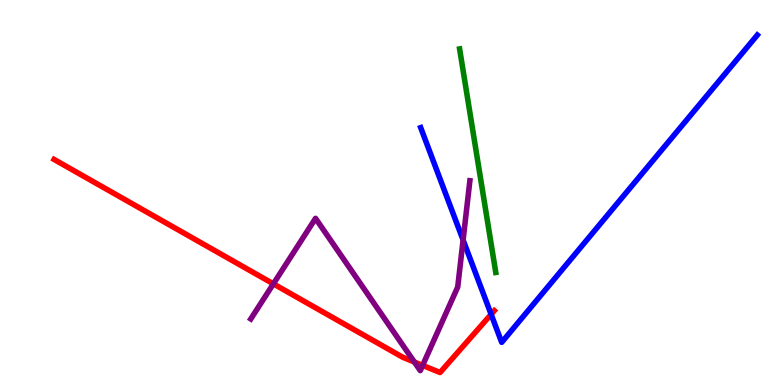[{'lines': ['blue', 'red'], 'intersections': [{'x': 6.34, 'y': 1.84}]}, {'lines': ['green', 'red'], 'intersections': []}, {'lines': ['purple', 'red'], 'intersections': [{'x': 3.53, 'y': 2.63}, {'x': 5.35, 'y': 0.597}, {'x': 5.45, 'y': 0.509}]}, {'lines': ['blue', 'green'], 'intersections': []}, {'lines': ['blue', 'purple'], 'intersections': [{'x': 5.98, 'y': 3.77}]}, {'lines': ['green', 'purple'], 'intersections': []}]